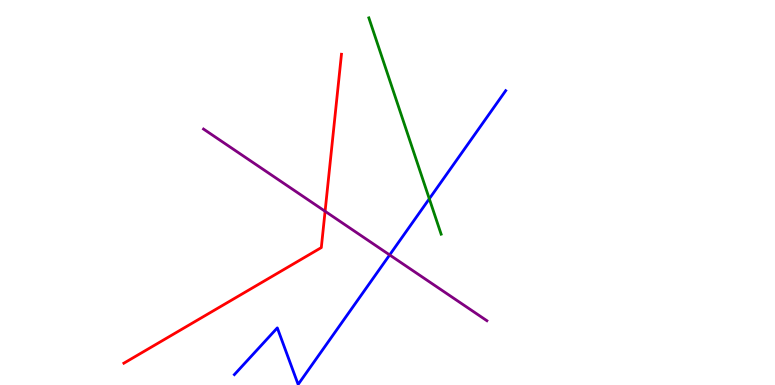[{'lines': ['blue', 'red'], 'intersections': []}, {'lines': ['green', 'red'], 'intersections': []}, {'lines': ['purple', 'red'], 'intersections': [{'x': 4.19, 'y': 4.51}]}, {'lines': ['blue', 'green'], 'intersections': [{'x': 5.54, 'y': 4.84}]}, {'lines': ['blue', 'purple'], 'intersections': [{'x': 5.03, 'y': 3.38}]}, {'lines': ['green', 'purple'], 'intersections': []}]